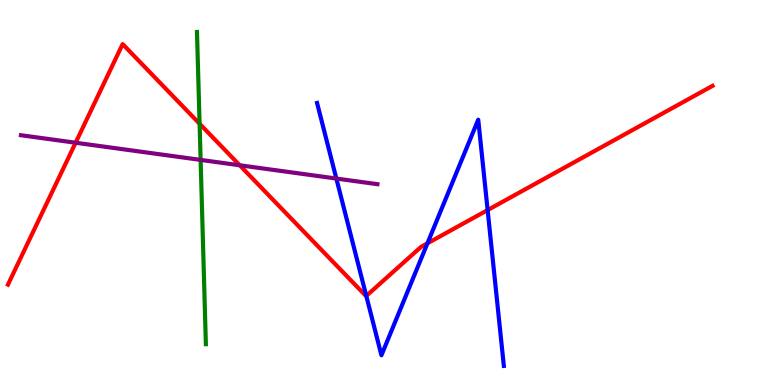[{'lines': ['blue', 'red'], 'intersections': [{'x': 4.73, 'y': 2.31}, {'x': 5.52, 'y': 3.68}, {'x': 6.29, 'y': 4.54}]}, {'lines': ['green', 'red'], 'intersections': [{'x': 2.58, 'y': 6.79}]}, {'lines': ['purple', 'red'], 'intersections': [{'x': 0.976, 'y': 6.29}, {'x': 3.09, 'y': 5.71}]}, {'lines': ['blue', 'green'], 'intersections': []}, {'lines': ['blue', 'purple'], 'intersections': [{'x': 4.34, 'y': 5.36}]}, {'lines': ['green', 'purple'], 'intersections': [{'x': 2.59, 'y': 5.85}]}]